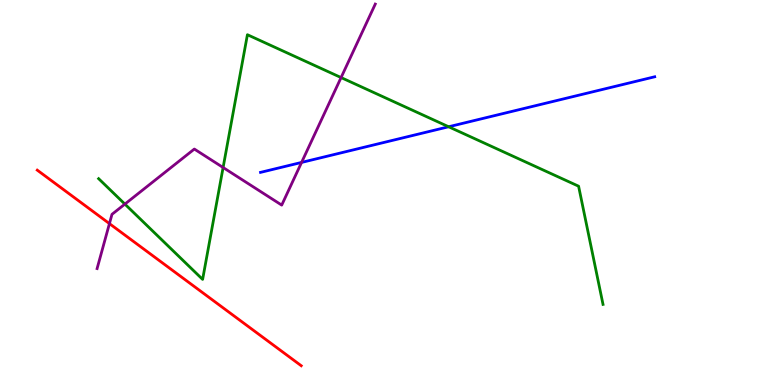[{'lines': ['blue', 'red'], 'intersections': []}, {'lines': ['green', 'red'], 'intersections': []}, {'lines': ['purple', 'red'], 'intersections': [{'x': 1.41, 'y': 4.19}]}, {'lines': ['blue', 'green'], 'intersections': [{'x': 5.79, 'y': 6.71}]}, {'lines': ['blue', 'purple'], 'intersections': [{'x': 3.89, 'y': 5.78}]}, {'lines': ['green', 'purple'], 'intersections': [{'x': 1.61, 'y': 4.7}, {'x': 2.88, 'y': 5.65}, {'x': 4.4, 'y': 7.99}]}]